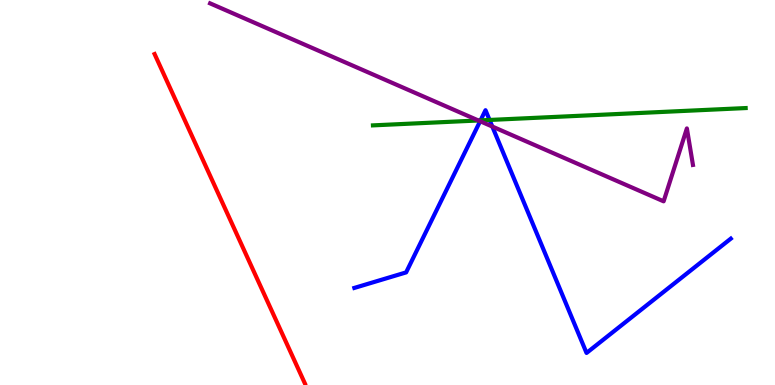[{'lines': ['blue', 'red'], 'intersections': []}, {'lines': ['green', 'red'], 'intersections': []}, {'lines': ['purple', 'red'], 'intersections': []}, {'lines': ['blue', 'green'], 'intersections': [{'x': 6.2, 'y': 6.87}, {'x': 6.32, 'y': 6.88}]}, {'lines': ['blue', 'purple'], 'intersections': [{'x': 6.2, 'y': 6.85}, {'x': 6.35, 'y': 6.71}]}, {'lines': ['green', 'purple'], 'intersections': [{'x': 6.17, 'y': 6.87}]}]